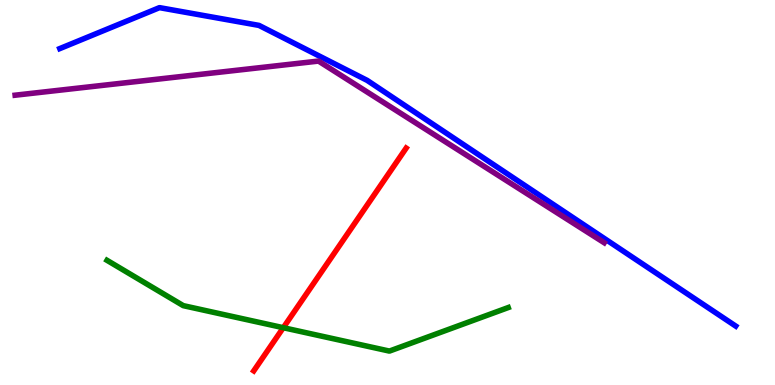[{'lines': ['blue', 'red'], 'intersections': []}, {'lines': ['green', 'red'], 'intersections': [{'x': 3.66, 'y': 1.49}]}, {'lines': ['purple', 'red'], 'intersections': []}, {'lines': ['blue', 'green'], 'intersections': []}, {'lines': ['blue', 'purple'], 'intersections': []}, {'lines': ['green', 'purple'], 'intersections': []}]